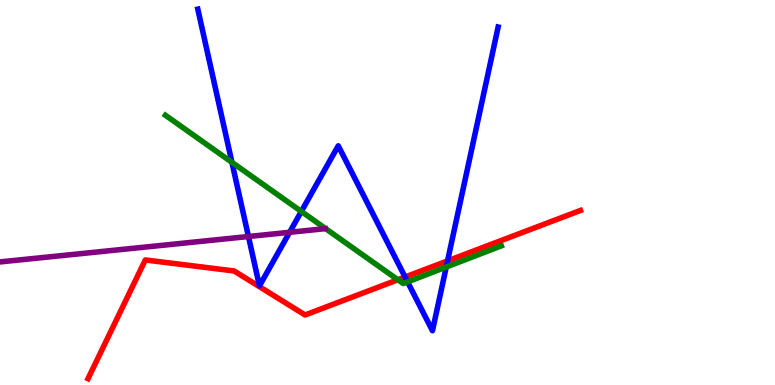[{'lines': ['blue', 'red'], 'intersections': [{'x': 5.23, 'y': 2.81}, {'x': 5.78, 'y': 3.22}]}, {'lines': ['green', 'red'], 'intersections': [{'x': 5.13, 'y': 2.73}]}, {'lines': ['purple', 'red'], 'intersections': []}, {'lines': ['blue', 'green'], 'intersections': [{'x': 2.99, 'y': 5.78}, {'x': 3.89, 'y': 4.51}, {'x': 5.26, 'y': 2.68}, {'x': 5.76, 'y': 3.06}]}, {'lines': ['blue', 'purple'], 'intersections': [{'x': 3.21, 'y': 3.86}, {'x': 3.74, 'y': 3.97}]}, {'lines': ['green', 'purple'], 'intersections': []}]